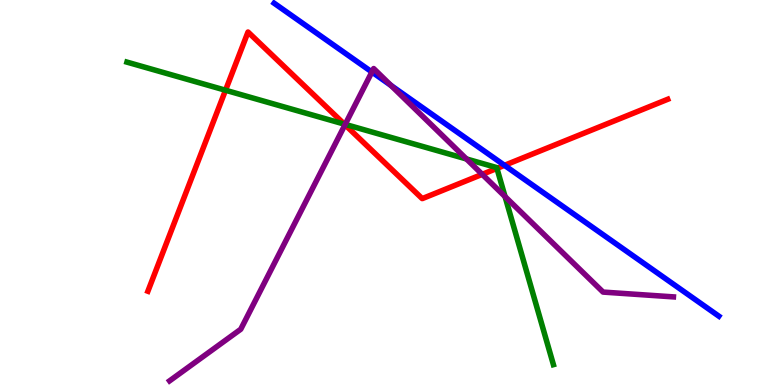[{'lines': ['blue', 'red'], 'intersections': [{'x': 6.51, 'y': 5.71}]}, {'lines': ['green', 'red'], 'intersections': [{'x': 2.91, 'y': 7.66}, {'x': 4.44, 'y': 6.78}, {'x': 6.41, 'y': 5.63}]}, {'lines': ['purple', 'red'], 'intersections': [{'x': 4.45, 'y': 6.76}, {'x': 6.22, 'y': 5.47}]}, {'lines': ['blue', 'green'], 'intersections': []}, {'lines': ['blue', 'purple'], 'intersections': [{'x': 4.8, 'y': 8.13}, {'x': 5.04, 'y': 7.78}]}, {'lines': ['green', 'purple'], 'intersections': [{'x': 4.45, 'y': 6.77}, {'x': 6.02, 'y': 5.87}, {'x': 6.52, 'y': 4.89}]}]